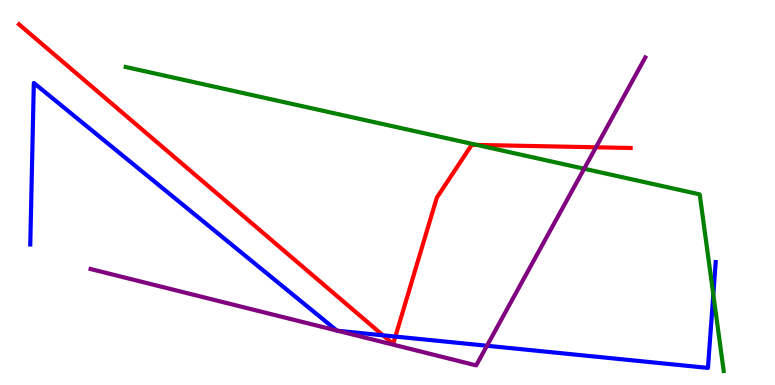[{'lines': ['blue', 'red'], 'intersections': [{'x': 4.94, 'y': 1.29}, {'x': 5.1, 'y': 1.26}]}, {'lines': ['green', 'red'], 'intersections': [{'x': 6.15, 'y': 6.24}]}, {'lines': ['purple', 'red'], 'intersections': [{'x': 7.69, 'y': 6.17}]}, {'lines': ['blue', 'green'], 'intersections': [{'x': 9.2, 'y': 2.35}]}, {'lines': ['blue', 'purple'], 'intersections': [{'x': 4.35, 'y': 1.41}, {'x': 4.36, 'y': 1.41}, {'x': 6.28, 'y': 1.02}]}, {'lines': ['green', 'purple'], 'intersections': [{'x': 7.54, 'y': 5.62}]}]